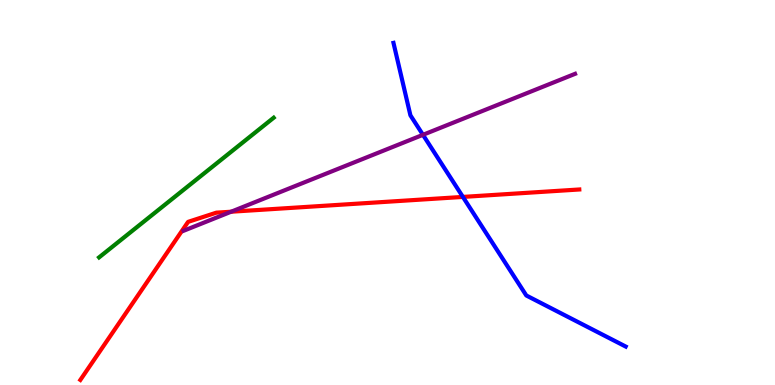[{'lines': ['blue', 'red'], 'intersections': [{'x': 5.97, 'y': 4.89}]}, {'lines': ['green', 'red'], 'intersections': []}, {'lines': ['purple', 'red'], 'intersections': [{'x': 2.98, 'y': 4.5}]}, {'lines': ['blue', 'green'], 'intersections': []}, {'lines': ['blue', 'purple'], 'intersections': [{'x': 5.46, 'y': 6.5}]}, {'lines': ['green', 'purple'], 'intersections': []}]